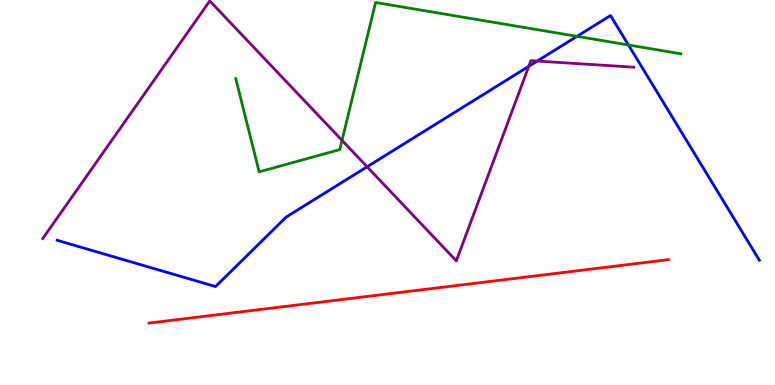[{'lines': ['blue', 'red'], 'intersections': []}, {'lines': ['green', 'red'], 'intersections': []}, {'lines': ['purple', 'red'], 'intersections': []}, {'lines': ['blue', 'green'], 'intersections': [{'x': 7.45, 'y': 9.06}, {'x': 8.11, 'y': 8.83}]}, {'lines': ['blue', 'purple'], 'intersections': [{'x': 4.74, 'y': 5.67}, {'x': 6.82, 'y': 8.28}, {'x': 6.93, 'y': 8.41}]}, {'lines': ['green', 'purple'], 'intersections': [{'x': 4.41, 'y': 6.35}]}]